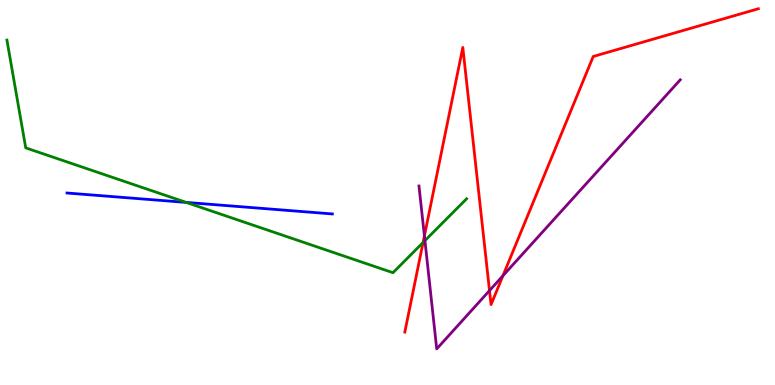[{'lines': ['blue', 'red'], 'intersections': []}, {'lines': ['green', 'red'], 'intersections': [{'x': 5.46, 'y': 3.7}]}, {'lines': ['purple', 'red'], 'intersections': [{'x': 5.48, 'y': 3.87}, {'x': 6.32, 'y': 2.45}, {'x': 6.49, 'y': 2.84}]}, {'lines': ['blue', 'green'], 'intersections': [{'x': 2.4, 'y': 4.74}]}, {'lines': ['blue', 'purple'], 'intersections': []}, {'lines': ['green', 'purple'], 'intersections': [{'x': 5.48, 'y': 3.75}]}]